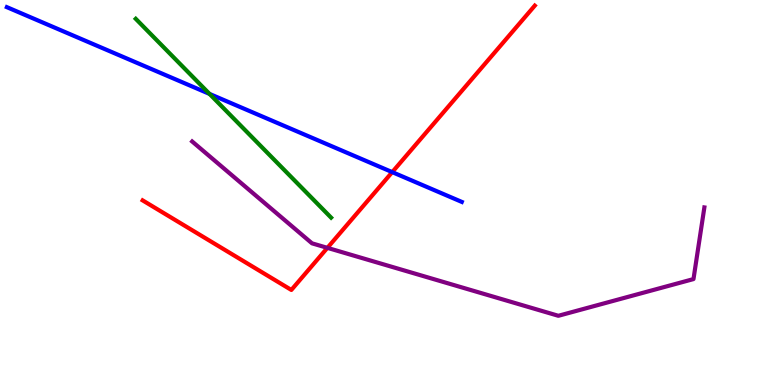[{'lines': ['blue', 'red'], 'intersections': [{'x': 5.06, 'y': 5.53}]}, {'lines': ['green', 'red'], 'intersections': []}, {'lines': ['purple', 'red'], 'intersections': [{'x': 4.22, 'y': 3.56}]}, {'lines': ['blue', 'green'], 'intersections': [{'x': 2.7, 'y': 7.56}]}, {'lines': ['blue', 'purple'], 'intersections': []}, {'lines': ['green', 'purple'], 'intersections': []}]